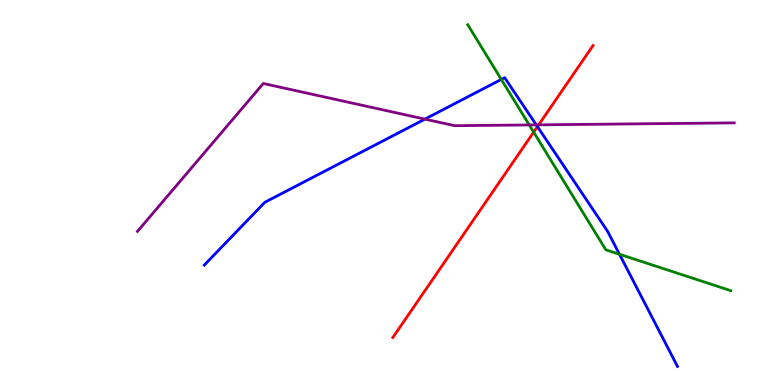[{'lines': ['blue', 'red'], 'intersections': [{'x': 6.93, 'y': 6.71}]}, {'lines': ['green', 'red'], 'intersections': [{'x': 6.89, 'y': 6.57}]}, {'lines': ['purple', 'red'], 'intersections': [{'x': 6.95, 'y': 6.76}]}, {'lines': ['blue', 'green'], 'intersections': [{'x': 6.47, 'y': 7.94}, {'x': 7.99, 'y': 3.4}]}, {'lines': ['blue', 'purple'], 'intersections': [{'x': 5.48, 'y': 6.91}, {'x': 6.92, 'y': 6.76}]}, {'lines': ['green', 'purple'], 'intersections': [{'x': 6.83, 'y': 6.75}]}]